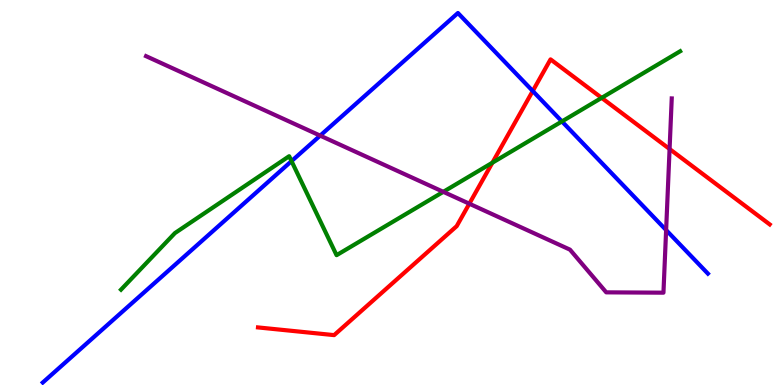[{'lines': ['blue', 'red'], 'intersections': [{'x': 6.87, 'y': 7.64}]}, {'lines': ['green', 'red'], 'intersections': [{'x': 6.35, 'y': 5.77}, {'x': 7.76, 'y': 7.46}]}, {'lines': ['purple', 'red'], 'intersections': [{'x': 6.06, 'y': 4.71}, {'x': 8.64, 'y': 6.13}]}, {'lines': ['blue', 'green'], 'intersections': [{'x': 3.76, 'y': 5.82}, {'x': 7.25, 'y': 6.85}]}, {'lines': ['blue', 'purple'], 'intersections': [{'x': 4.13, 'y': 6.48}, {'x': 8.6, 'y': 4.02}]}, {'lines': ['green', 'purple'], 'intersections': [{'x': 5.72, 'y': 5.02}]}]